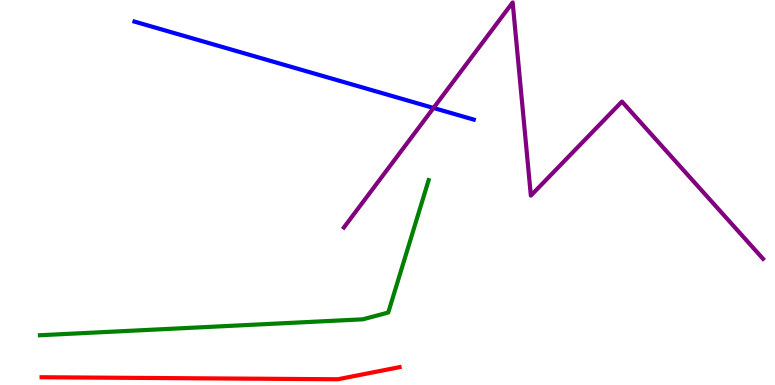[{'lines': ['blue', 'red'], 'intersections': []}, {'lines': ['green', 'red'], 'intersections': []}, {'lines': ['purple', 'red'], 'intersections': []}, {'lines': ['blue', 'green'], 'intersections': []}, {'lines': ['blue', 'purple'], 'intersections': [{'x': 5.59, 'y': 7.2}]}, {'lines': ['green', 'purple'], 'intersections': []}]